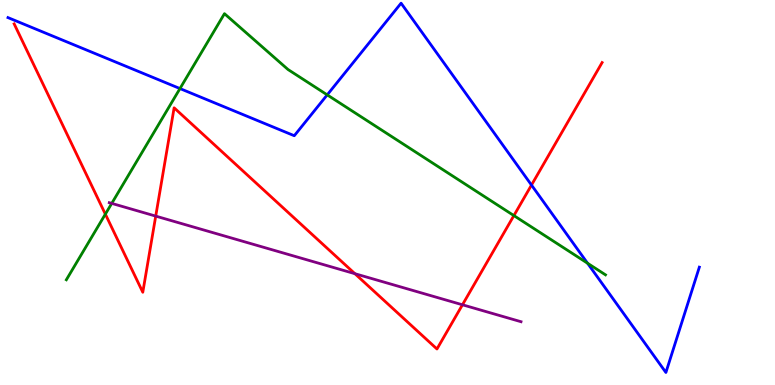[{'lines': ['blue', 'red'], 'intersections': [{'x': 6.86, 'y': 5.19}]}, {'lines': ['green', 'red'], 'intersections': [{'x': 1.36, 'y': 4.44}, {'x': 6.63, 'y': 4.4}]}, {'lines': ['purple', 'red'], 'intersections': [{'x': 2.01, 'y': 4.39}, {'x': 4.58, 'y': 2.89}, {'x': 5.97, 'y': 2.08}]}, {'lines': ['blue', 'green'], 'intersections': [{'x': 2.32, 'y': 7.7}, {'x': 4.22, 'y': 7.54}, {'x': 7.58, 'y': 3.16}]}, {'lines': ['blue', 'purple'], 'intersections': []}, {'lines': ['green', 'purple'], 'intersections': [{'x': 1.44, 'y': 4.72}]}]